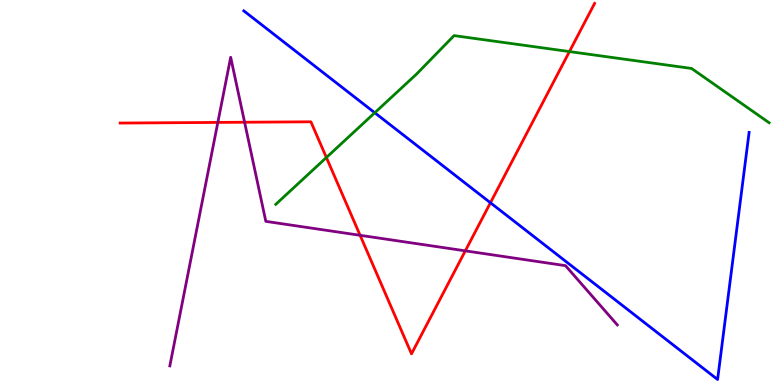[{'lines': ['blue', 'red'], 'intersections': [{'x': 6.33, 'y': 4.73}]}, {'lines': ['green', 'red'], 'intersections': [{'x': 4.21, 'y': 5.91}, {'x': 7.35, 'y': 8.66}]}, {'lines': ['purple', 'red'], 'intersections': [{'x': 2.81, 'y': 6.82}, {'x': 3.16, 'y': 6.83}, {'x': 4.65, 'y': 3.89}, {'x': 6.0, 'y': 3.48}]}, {'lines': ['blue', 'green'], 'intersections': [{'x': 4.84, 'y': 7.07}]}, {'lines': ['blue', 'purple'], 'intersections': []}, {'lines': ['green', 'purple'], 'intersections': []}]